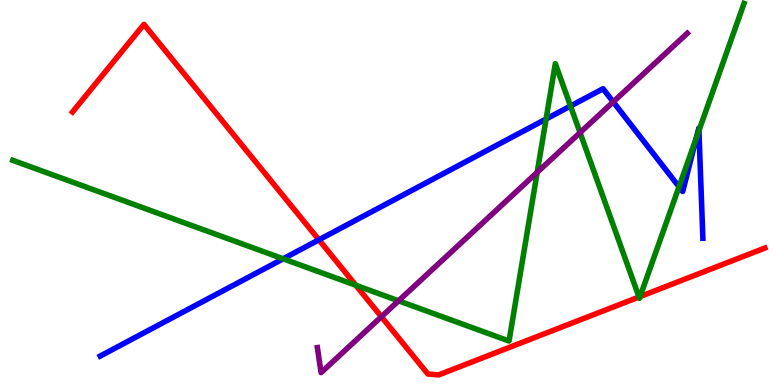[{'lines': ['blue', 'red'], 'intersections': [{'x': 4.11, 'y': 3.77}]}, {'lines': ['green', 'red'], 'intersections': [{'x': 4.59, 'y': 2.59}, {'x': 8.25, 'y': 2.29}, {'x': 8.26, 'y': 2.3}]}, {'lines': ['purple', 'red'], 'intersections': [{'x': 4.92, 'y': 1.77}]}, {'lines': ['blue', 'green'], 'intersections': [{'x': 3.65, 'y': 3.28}, {'x': 7.05, 'y': 6.91}, {'x': 7.36, 'y': 7.25}, {'x': 8.76, 'y': 5.15}, {'x': 8.98, 'y': 6.41}, {'x': 9.02, 'y': 6.61}]}, {'lines': ['blue', 'purple'], 'intersections': [{'x': 7.91, 'y': 7.35}]}, {'lines': ['green', 'purple'], 'intersections': [{'x': 5.14, 'y': 2.19}, {'x': 6.93, 'y': 5.52}, {'x': 7.48, 'y': 6.55}]}]